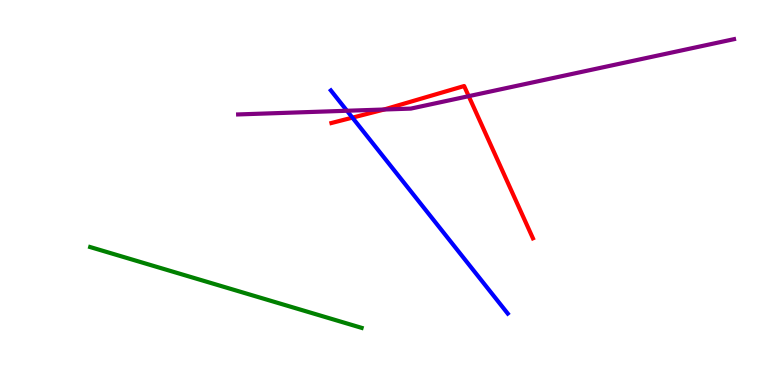[{'lines': ['blue', 'red'], 'intersections': [{'x': 4.55, 'y': 6.94}]}, {'lines': ['green', 'red'], 'intersections': []}, {'lines': ['purple', 'red'], 'intersections': [{'x': 4.96, 'y': 7.16}, {'x': 6.05, 'y': 7.5}]}, {'lines': ['blue', 'green'], 'intersections': []}, {'lines': ['blue', 'purple'], 'intersections': [{'x': 4.48, 'y': 7.12}]}, {'lines': ['green', 'purple'], 'intersections': []}]